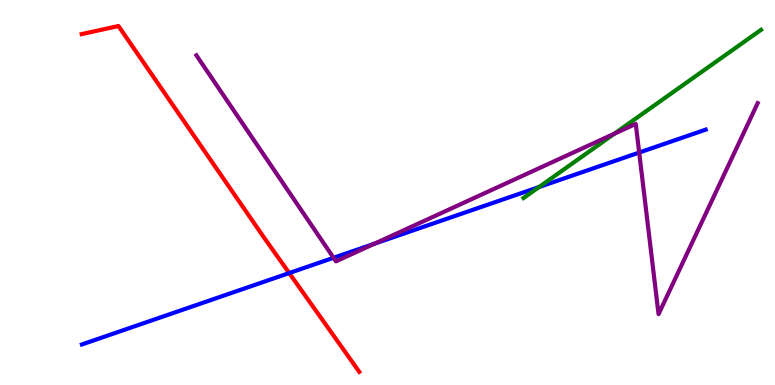[{'lines': ['blue', 'red'], 'intersections': [{'x': 3.73, 'y': 2.91}]}, {'lines': ['green', 'red'], 'intersections': []}, {'lines': ['purple', 'red'], 'intersections': []}, {'lines': ['blue', 'green'], 'intersections': [{'x': 6.96, 'y': 5.14}]}, {'lines': ['blue', 'purple'], 'intersections': [{'x': 4.3, 'y': 3.3}, {'x': 4.83, 'y': 3.67}, {'x': 8.25, 'y': 6.04}]}, {'lines': ['green', 'purple'], 'intersections': [{'x': 7.93, 'y': 6.53}]}]